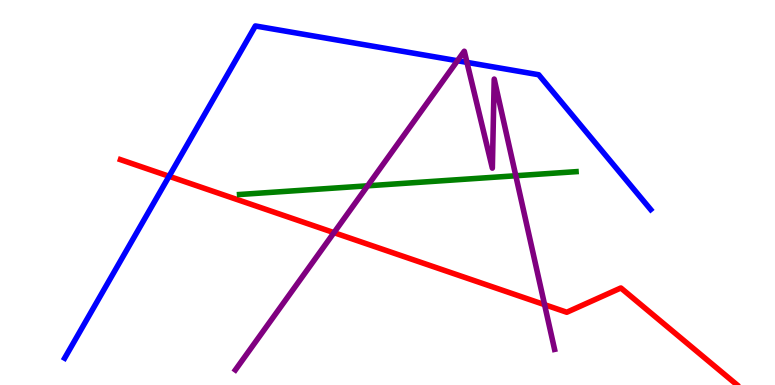[{'lines': ['blue', 'red'], 'intersections': [{'x': 2.18, 'y': 5.42}]}, {'lines': ['green', 'red'], 'intersections': []}, {'lines': ['purple', 'red'], 'intersections': [{'x': 4.31, 'y': 3.96}, {'x': 7.03, 'y': 2.09}]}, {'lines': ['blue', 'green'], 'intersections': []}, {'lines': ['blue', 'purple'], 'intersections': [{'x': 5.9, 'y': 8.42}, {'x': 6.03, 'y': 8.38}]}, {'lines': ['green', 'purple'], 'intersections': [{'x': 4.74, 'y': 5.17}, {'x': 6.66, 'y': 5.43}]}]